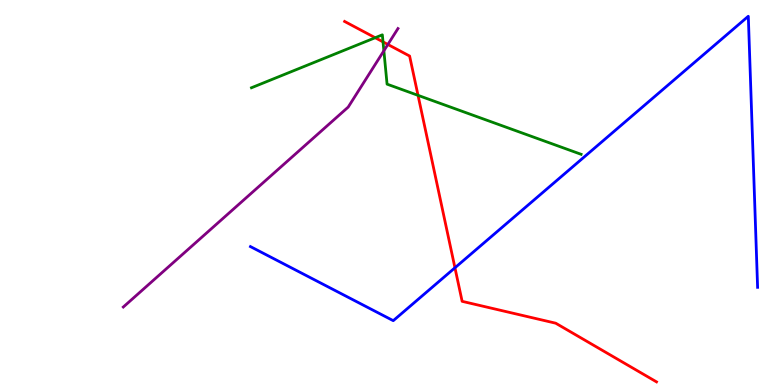[{'lines': ['blue', 'red'], 'intersections': [{'x': 5.87, 'y': 3.04}]}, {'lines': ['green', 'red'], 'intersections': [{'x': 4.84, 'y': 9.02}, {'x': 4.94, 'y': 8.91}, {'x': 5.39, 'y': 7.52}]}, {'lines': ['purple', 'red'], 'intersections': [{'x': 5.0, 'y': 8.84}]}, {'lines': ['blue', 'green'], 'intersections': []}, {'lines': ['blue', 'purple'], 'intersections': []}, {'lines': ['green', 'purple'], 'intersections': [{'x': 4.95, 'y': 8.68}]}]